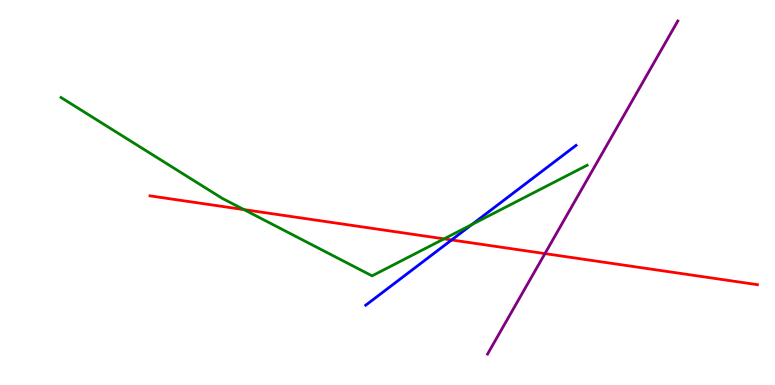[{'lines': ['blue', 'red'], 'intersections': [{'x': 5.83, 'y': 3.77}]}, {'lines': ['green', 'red'], 'intersections': [{'x': 3.15, 'y': 4.56}, {'x': 5.73, 'y': 3.8}]}, {'lines': ['purple', 'red'], 'intersections': [{'x': 7.03, 'y': 3.41}]}, {'lines': ['blue', 'green'], 'intersections': [{'x': 6.09, 'y': 4.17}]}, {'lines': ['blue', 'purple'], 'intersections': []}, {'lines': ['green', 'purple'], 'intersections': []}]